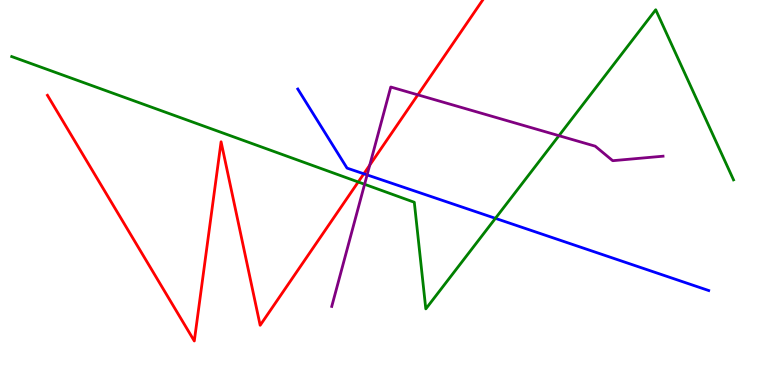[{'lines': ['blue', 'red'], 'intersections': [{'x': 4.69, 'y': 5.49}]}, {'lines': ['green', 'red'], 'intersections': [{'x': 4.62, 'y': 5.27}]}, {'lines': ['purple', 'red'], 'intersections': [{'x': 4.77, 'y': 5.71}, {'x': 5.39, 'y': 7.54}]}, {'lines': ['blue', 'green'], 'intersections': [{'x': 6.39, 'y': 4.33}]}, {'lines': ['blue', 'purple'], 'intersections': [{'x': 4.74, 'y': 5.46}]}, {'lines': ['green', 'purple'], 'intersections': [{'x': 4.7, 'y': 5.21}, {'x': 7.21, 'y': 6.48}]}]